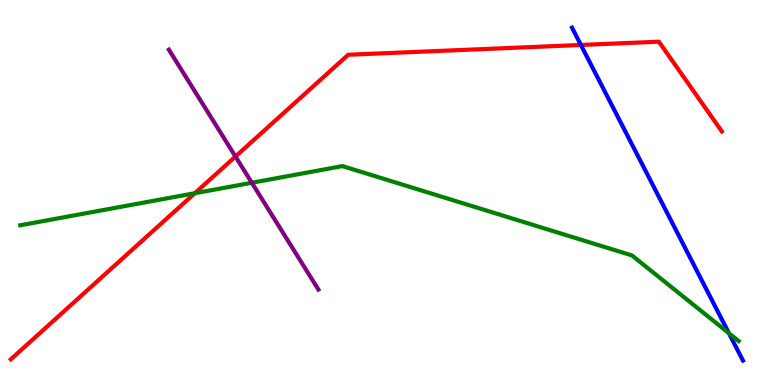[{'lines': ['blue', 'red'], 'intersections': [{'x': 7.5, 'y': 8.83}]}, {'lines': ['green', 'red'], 'intersections': [{'x': 2.51, 'y': 4.98}]}, {'lines': ['purple', 'red'], 'intersections': [{'x': 3.04, 'y': 5.93}]}, {'lines': ['blue', 'green'], 'intersections': [{'x': 9.41, 'y': 1.35}]}, {'lines': ['blue', 'purple'], 'intersections': []}, {'lines': ['green', 'purple'], 'intersections': [{'x': 3.25, 'y': 5.25}]}]